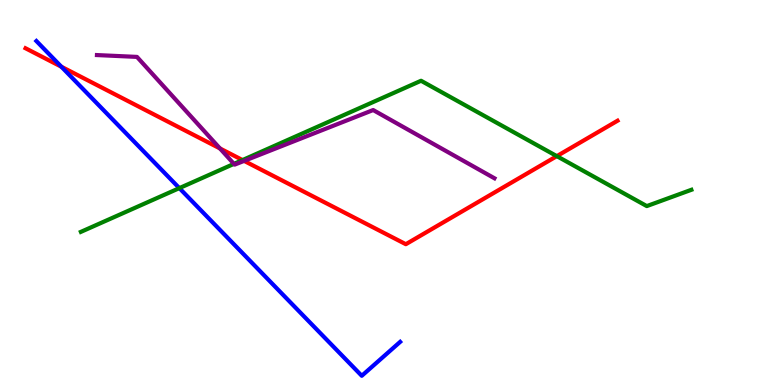[{'lines': ['blue', 'red'], 'intersections': [{'x': 0.792, 'y': 8.27}]}, {'lines': ['green', 'red'], 'intersections': [{'x': 3.13, 'y': 5.84}, {'x': 7.18, 'y': 5.94}]}, {'lines': ['purple', 'red'], 'intersections': [{'x': 2.84, 'y': 6.14}, {'x': 3.15, 'y': 5.82}]}, {'lines': ['blue', 'green'], 'intersections': [{'x': 2.31, 'y': 5.11}]}, {'lines': ['blue', 'purple'], 'intersections': []}, {'lines': ['green', 'purple'], 'intersections': [{'x': 3.02, 'y': 5.74}]}]